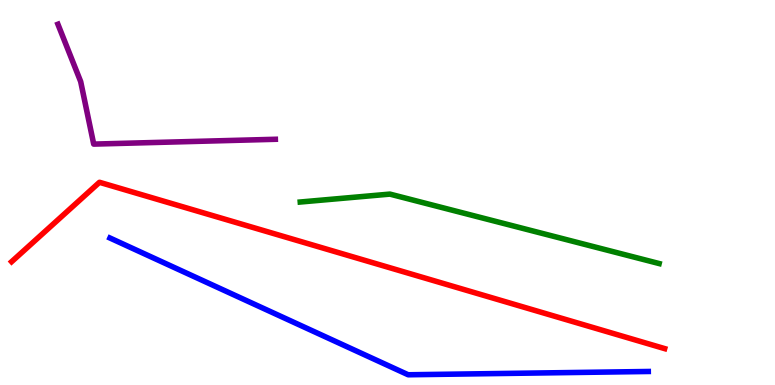[{'lines': ['blue', 'red'], 'intersections': []}, {'lines': ['green', 'red'], 'intersections': []}, {'lines': ['purple', 'red'], 'intersections': []}, {'lines': ['blue', 'green'], 'intersections': []}, {'lines': ['blue', 'purple'], 'intersections': []}, {'lines': ['green', 'purple'], 'intersections': []}]